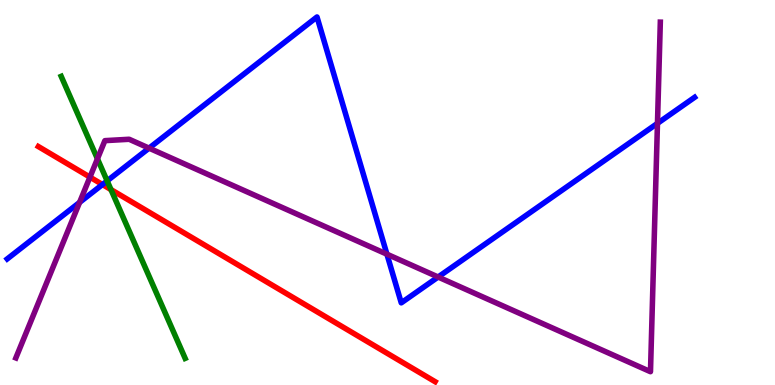[{'lines': ['blue', 'red'], 'intersections': [{'x': 1.32, 'y': 5.21}]}, {'lines': ['green', 'red'], 'intersections': [{'x': 1.43, 'y': 5.08}]}, {'lines': ['purple', 'red'], 'intersections': [{'x': 1.16, 'y': 5.4}]}, {'lines': ['blue', 'green'], 'intersections': [{'x': 1.38, 'y': 5.3}]}, {'lines': ['blue', 'purple'], 'intersections': [{'x': 1.03, 'y': 4.74}, {'x': 1.92, 'y': 6.15}, {'x': 4.99, 'y': 3.4}, {'x': 5.65, 'y': 2.8}, {'x': 8.48, 'y': 6.8}]}, {'lines': ['green', 'purple'], 'intersections': [{'x': 1.26, 'y': 5.88}]}]